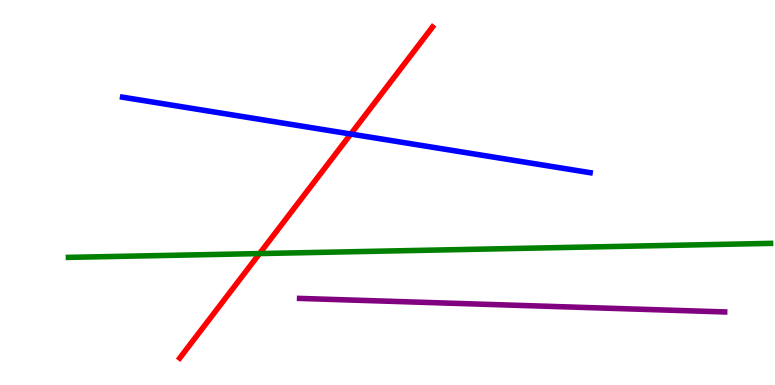[{'lines': ['blue', 'red'], 'intersections': [{'x': 4.53, 'y': 6.52}]}, {'lines': ['green', 'red'], 'intersections': [{'x': 3.35, 'y': 3.41}]}, {'lines': ['purple', 'red'], 'intersections': []}, {'lines': ['blue', 'green'], 'intersections': []}, {'lines': ['blue', 'purple'], 'intersections': []}, {'lines': ['green', 'purple'], 'intersections': []}]